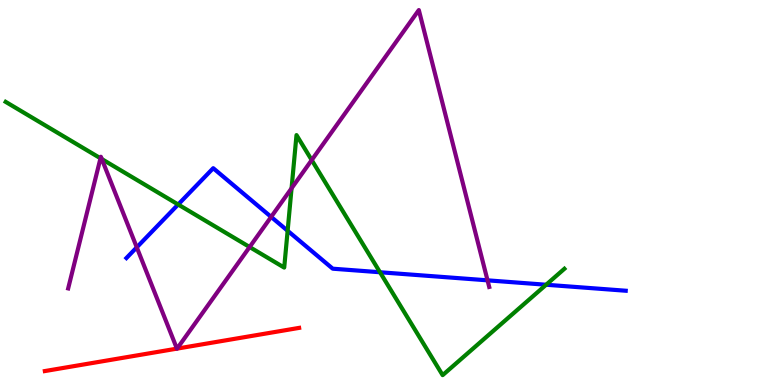[{'lines': ['blue', 'red'], 'intersections': []}, {'lines': ['green', 'red'], 'intersections': []}, {'lines': ['purple', 'red'], 'intersections': [{'x': 2.28, 'y': 0.944}, {'x': 2.28, 'y': 0.945}]}, {'lines': ['blue', 'green'], 'intersections': [{'x': 2.3, 'y': 4.69}, {'x': 3.71, 'y': 4.01}, {'x': 4.9, 'y': 2.93}, {'x': 7.05, 'y': 2.6}]}, {'lines': ['blue', 'purple'], 'intersections': [{'x': 1.76, 'y': 3.58}, {'x': 3.5, 'y': 4.37}, {'x': 6.29, 'y': 2.72}]}, {'lines': ['green', 'purple'], 'intersections': [{'x': 1.3, 'y': 5.89}, {'x': 1.31, 'y': 5.87}, {'x': 3.22, 'y': 3.58}, {'x': 3.76, 'y': 5.11}, {'x': 4.02, 'y': 5.84}]}]